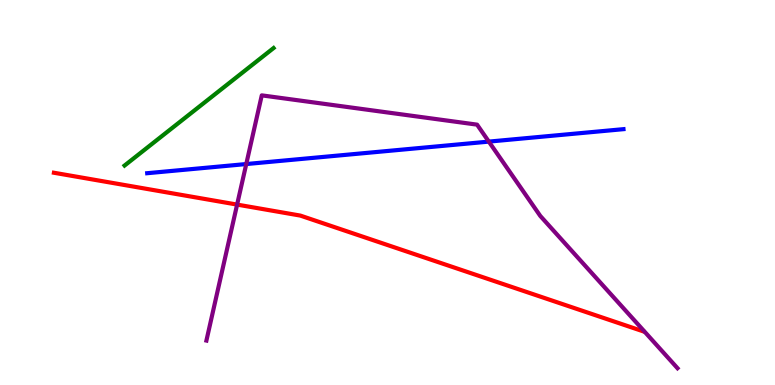[{'lines': ['blue', 'red'], 'intersections': []}, {'lines': ['green', 'red'], 'intersections': []}, {'lines': ['purple', 'red'], 'intersections': [{'x': 3.06, 'y': 4.69}]}, {'lines': ['blue', 'green'], 'intersections': []}, {'lines': ['blue', 'purple'], 'intersections': [{'x': 3.18, 'y': 5.74}, {'x': 6.31, 'y': 6.32}]}, {'lines': ['green', 'purple'], 'intersections': []}]